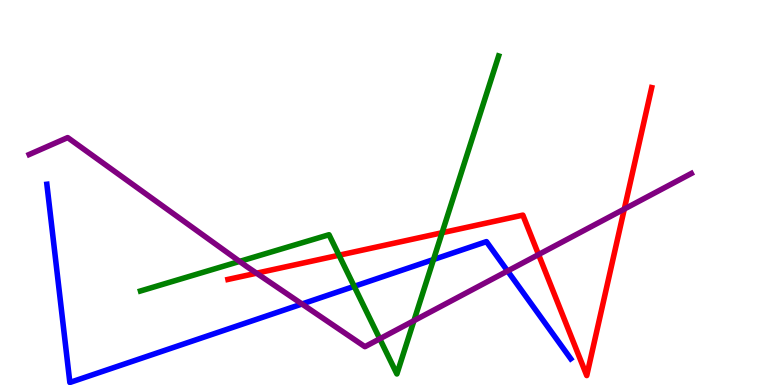[{'lines': ['blue', 'red'], 'intersections': []}, {'lines': ['green', 'red'], 'intersections': [{'x': 4.37, 'y': 3.37}, {'x': 5.7, 'y': 3.95}]}, {'lines': ['purple', 'red'], 'intersections': [{'x': 3.31, 'y': 2.9}, {'x': 6.95, 'y': 3.39}, {'x': 8.06, 'y': 4.57}]}, {'lines': ['blue', 'green'], 'intersections': [{'x': 4.57, 'y': 2.56}, {'x': 5.59, 'y': 3.26}]}, {'lines': ['blue', 'purple'], 'intersections': [{'x': 3.9, 'y': 2.1}, {'x': 6.55, 'y': 2.96}]}, {'lines': ['green', 'purple'], 'intersections': [{'x': 3.09, 'y': 3.21}, {'x': 4.9, 'y': 1.2}, {'x': 5.34, 'y': 1.67}]}]